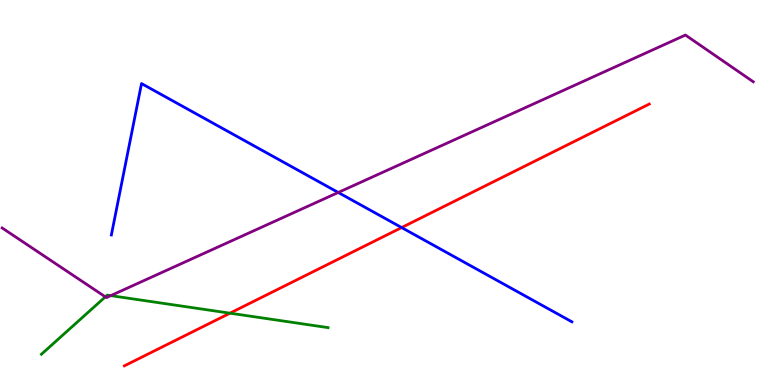[{'lines': ['blue', 'red'], 'intersections': [{'x': 5.18, 'y': 4.09}]}, {'lines': ['green', 'red'], 'intersections': [{'x': 2.97, 'y': 1.87}]}, {'lines': ['purple', 'red'], 'intersections': []}, {'lines': ['blue', 'green'], 'intersections': []}, {'lines': ['blue', 'purple'], 'intersections': [{'x': 4.36, 'y': 5.0}]}, {'lines': ['green', 'purple'], 'intersections': [{'x': 1.36, 'y': 2.29}, {'x': 1.43, 'y': 2.32}]}]